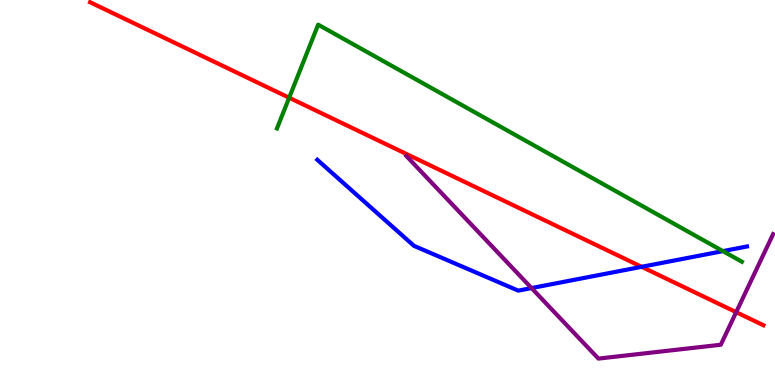[{'lines': ['blue', 'red'], 'intersections': [{'x': 8.28, 'y': 3.07}]}, {'lines': ['green', 'red'], 'intersections': [{'x': 3.73, 'y': 7.46}]}, {'lines': ['purple', 'red'], 'intersections': [{'x': 9.5, 'y': 1.89}]}, {'lines': ['blue', 'green'], 'intersections': [{'x': 9.33, 'y': 3.48}]}, {'lines': ['blue', 'purple'], 'intersections': [{'x': 6.86, 'y': 2.52}]}, {'lines': ['green', 'purple'], 'intersections': []}]